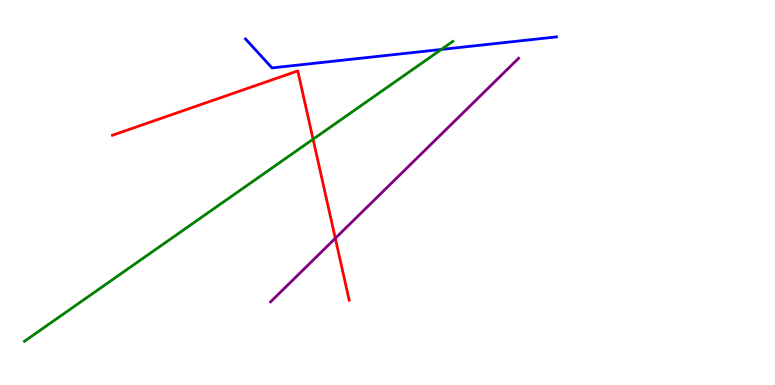[{'lines': ['blue', 'red'], 'intersections': []}, {'lines': ['green', 'red'], 'intersections': [{'x': 4.04, 'y': 6.38}]}, {'lines': ['purple', 'red'], 'intersections': [{'x': 4.33, 'y': 3.81}]}, {'lines': ['blue', 'green'], 'intersections': [{'x': 5.69, 'y': 8.72}]}, {'lines': ['blue', 'purple'], 'intersections': []}, {'lines': ['green', 'purple'], 'intersections': []}]